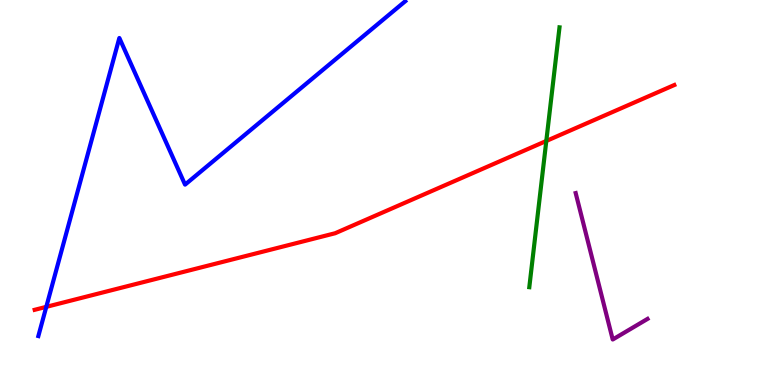[{'lines': ['blue', 'red'], 'intersections': [{'x': 0.597, 'y': 2.03}]}, {'lines': ['green', 'red'], 'intersections': [{'x': 7.05, 'y': 6.34}]}, {'lines': ['purple', 'red'], 'intersections': []}, {'lines': ['blue', 'green'], 'intersections': []}, {'lines': ['blue', 'purple'], 'intersections': []}, {'lines': ['green', 'purple'], 'intersections': []}]